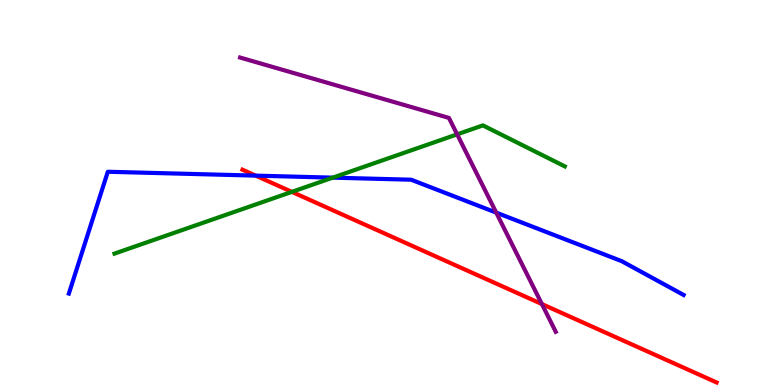[{'lines': ['blue', 'red'], 'intersections': [{'x': 3.3, 'y': 5.44}]}, {'lines': ['green', 'red'], 'intersections': [{'x': 3.77, 'y': 5.02}]}, {'lines': ['purple', 'red'], 'intersections': [{'x': 6.99, 'y': 2.1}]}, {'lines': ['blue', 'green'], 'intersections': [{'x': 4.29, 'y': 5.39}]}, {'lines': ['blue', 'purple'], 'intersections': [{'x': 6.4, 'y': 4.48}]}, {'lines': ['green', 'purple'], 'intersections': [{'x': 5.9, 'y': 6.51}]}]